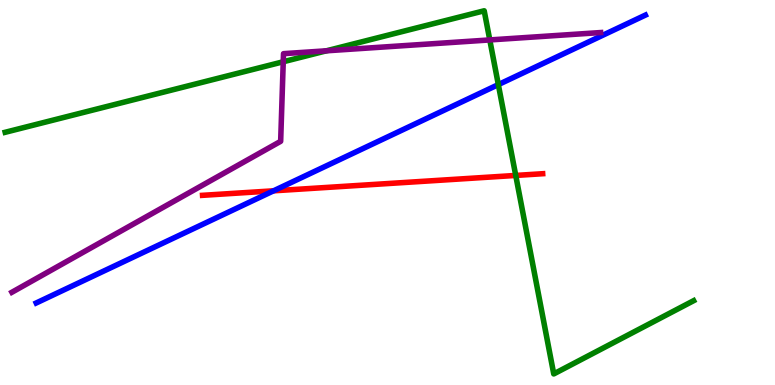[{'lines': ['blue', 'red'], 'intersections': [{'x': 3.53, 'y': 5.04}]}, {'lines': ['green', 'red'], 'intersections': [{'x': 6.65, 'y': 5.44}]}, {'lines': ['purple', 'red'], 'intersections': []}, {'lines': ['blue', 'green'], 'intersections': [{'x': 6.43, 'y': 7.8}]}, {'lines': ['blue', 'purple'], 'intersections': []}, {'lines': ['green', 'purple'], 'intersections': [{'x': 3.65, 'y': 8.4}, {'x': 4.21, 'y': 8.68}, {'x': 6.32, 'y': 8.96}]}]